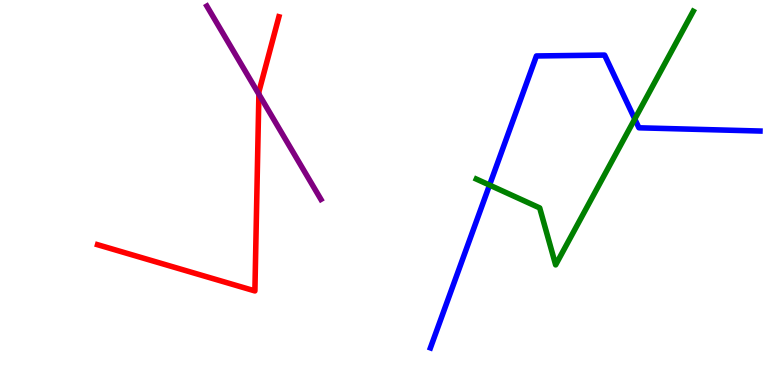[{'lines': ['blue', 'red'], 'intersections': []}, {'lines': ['green', 'red'], 'intersections': []}, {'lines': ['purple', 'red'], 'intersections': [{'x': 3.34, 'y': 7.55}]}, {'lines': ['blue', 'green'], 'intersections': [{'x': 6.32, 'y': 5.19}, {'x': 8.19, 'y': 6.91}]}, {'lines': ['blue', 'purple'], 'intersections': []}, {'lines': ['green', 'purple'], 'intersections': []}]